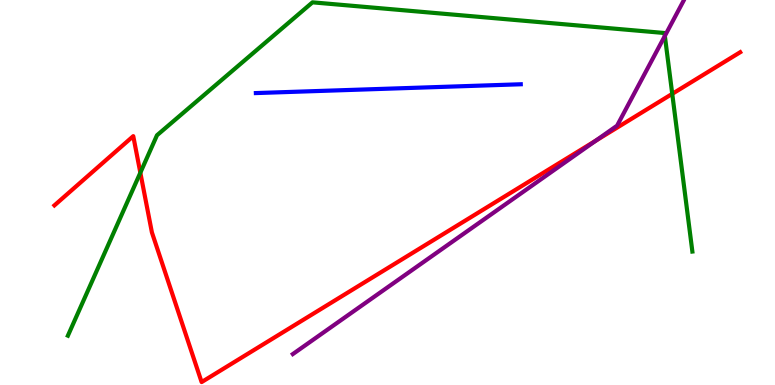[{'lines': ['blue', 'red'], 'intersections': []}, {'lines': ['green', 'red'], 'intersections': [{'x': 1.81, 'y': 5.51}, {'x': 8.67, 'y': 7.56}]}, {'lines': ['purple', 'red'], 'intersections': [{'x': 7.69, 'y': 6.35}]}, {'lines': ['blue', 'green'], 'intersections': []}, {'lines': ['blue', 'purple'], 'intersections': []}, {'lines': ['green', 'purple'], 'intersections': [{'x': 8.58, 'y': 9.07}]}]